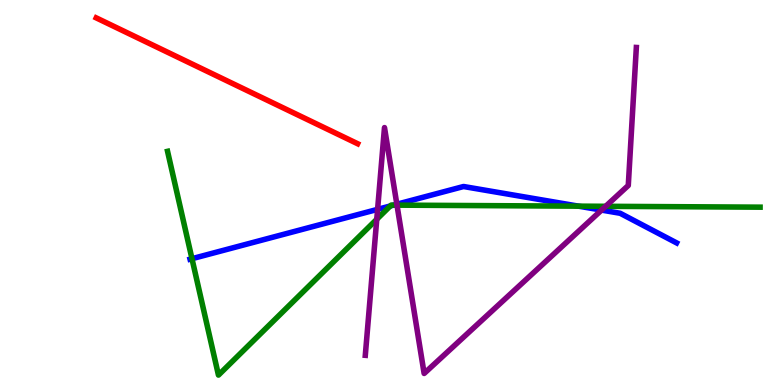[{'lines': ['blue', 'red'], 'intersections': []}, {'lines': ['green', 'red'], 'intersections': []}, {'lines': ['purple', 'red'], 'intersections': []}, {'lines': ['blue', 'green'], 'intersections': [{'x': 2.48, 'y': 3.28}, {'x': 5.04, 'y': 4.65}, {'x': 5.08, 'y': 4.67}, {'x': 7.46, 'y': 4.65}]}, {'lines': ['blue', 'purple'], 'intersections': [{'x': 4.87, 'y': 4.56}, {'x': 5.12, 'y': 4.69}, {'x': 7.76, 'y': 4.54}]}, {'lines': ['green', 'purple'], 'intersections': [{'x': 4.86, 'y': 4.3}, {'x': 5.12, 'y': 4.67}, {'x': 7.81, 'y': 4.64}]}]